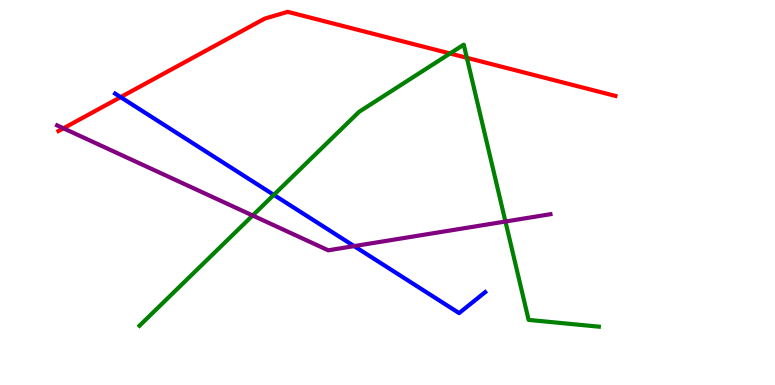[{'lines': ['blue', 'red'], 'intersections': [{'x': 1.56, 'y': 7.48}]}, {'lines': ['green', 'red'], 'intersections': [{'x': 5.81, 'y': 8.61}, {'x': 6.02, 'y': 8.5}]}, {'lines': ['purple', 'red'], 'intersections': [{'x': 0.818, 'y': 6.67}]}, {'lines': ['blue', 'green'], 'intersections': [{'x': 3.53, 'y': 4.94}]}, {'lines': ['blue', 'purple'], 'intersections': [{'x': 4.57, 'y': 3.61}]}, {'lines': ['green', 'purple'], 'intersections': [{'x': 3.26, 'y': 4.4}, {'x': 6.52, 'y': 4.25}]}]